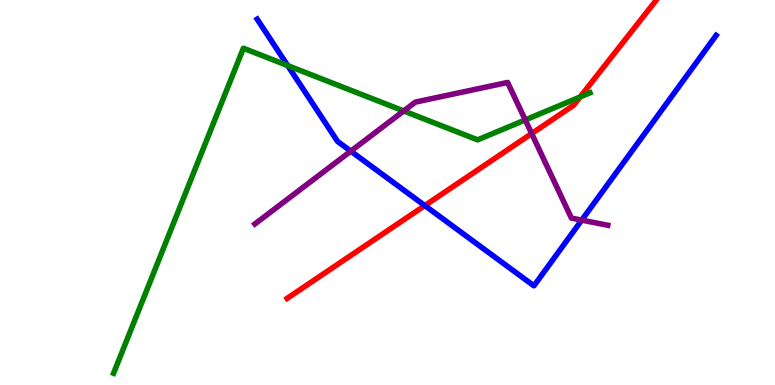[{'lines': ['blue', 'red'], 'intersections': [{'x': 5.48, 'y': 4.66}]}, {'lines': ['green', 'red'], 'intersections': [{'x': 7.49, 'y': 7.48}]}, {'lines': ['purple', 'red'], 'intersections': [{'x': 6.86, 'y': 6.53}]}, {'lines': ['blue', 'green'], 'intersections': [{'x': 3.71, 'y': 8.3}]}, {'lines': ['blue', 'purple'], 'intersections': [{'x': 4.53, 'y': 6.07}, {'x': 7.51, 'y': 4.28}]}, {'lines': ['green', 'purple'], 'intersections': [{'x': 5.21, 'y': 7.12}, {'x': 6.78, 'y': 6.88}]}]